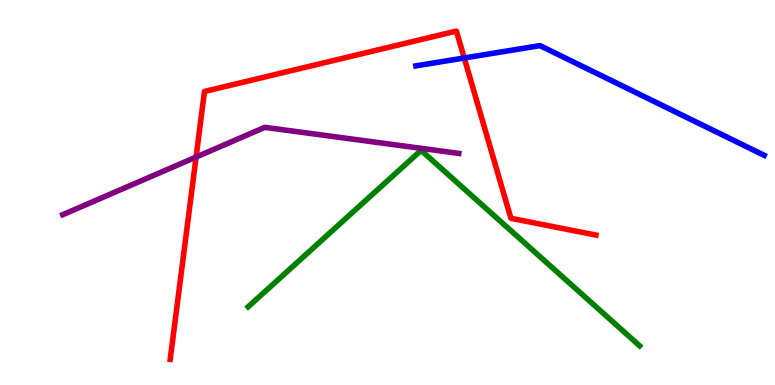[{'lines': ['blue', 'red'], 'intersections': [{'x': 5.99, 'y': 8.49}]}, {'lines': ['green', 'red'], 'intersections': []}, {'lines': ['purple', 'red'], 'intersections': [{'x': 2.53, 'y': 5.92}]}, {'lines': ['blue', 'green'], 'intersections': []}, {'lines': ['blue', 'purple'], 'intersections': []}, {'lines': ['green', 'purple'], 'intersections': []}]